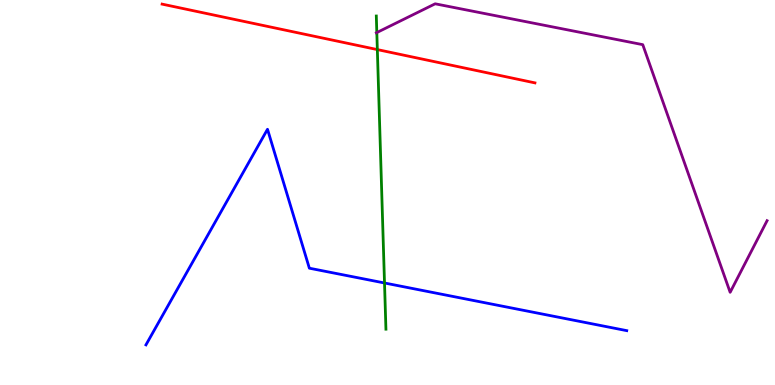[{'lines': ['blue', 'red'], 'intersections': []}, {'lines': ['green', 'red'], 'intersections': [{'x': 4.87, 'y': 8.71}]}, {'lines': ['purple', 'red'], 'intersections': []}, {'lines': ['blue', 'green'], 'intersections': [{'x': 4.96, 'y': 2.65}]}, {'lines': ['blue', 'purple'], 'intersections': []}, {'lines': ['green', 'purple'], 'intersections': [{'x': 4.86, 'y': 9.15}]}]